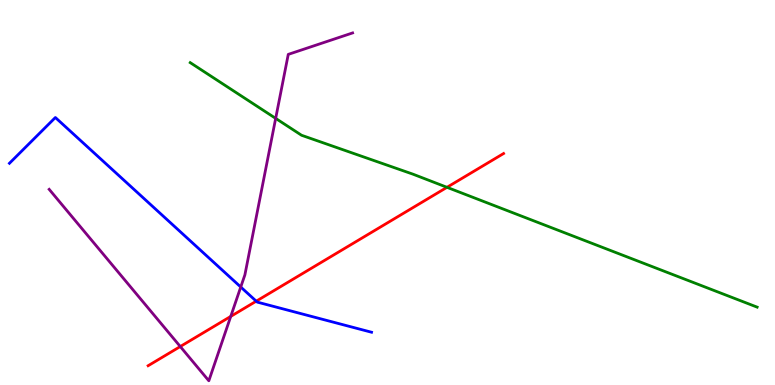[{'lines': ['blue', 'red'], 'intersections': [{'x': 3.31, 'y': 2.18}]}, {'lines': ['green', 'red'], 'intersections': [{'x': 5.77, 'y': 5.13}]}, {'lines': ['purple', 'red'], 'intersections': [{'x': 2.33, 'y': 0.999}, {'x': 2.98, 'y': 1.78}]}, {'lines': ['blue', 'green'], 'intersections': []}, {'lines': ['blue', 'purple'], 'intersections': [{'x': 3.11, 'y': 2.54}]}, {'lines': ['green', 'purple'], 'intersections': [{'x': 3.56, 'y': 6.93}]}]